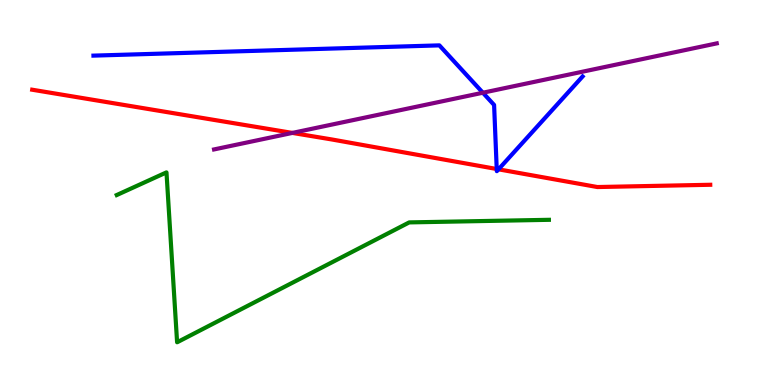[{'lines': ['blue', 'red'], 'intersections': [{'x': 6.41, 'y': 5.61}, {'x': 6.43, 'y': 5.6}]}, {'lines': ['green', 'red'], 'intersections': []}, {'lines': ['purple', 'red'], 'intersections': [{'x': 3.77, 'y': 6.55}]}, {'lines': ['blue', 'green'], 'intersections': []}, {'lines': ['blue', 'purple'], 'intersections': [{'x': 6.23, 'y': 7.59}]}, {'lines': ['green', 'purple'], 'intersections': []}]